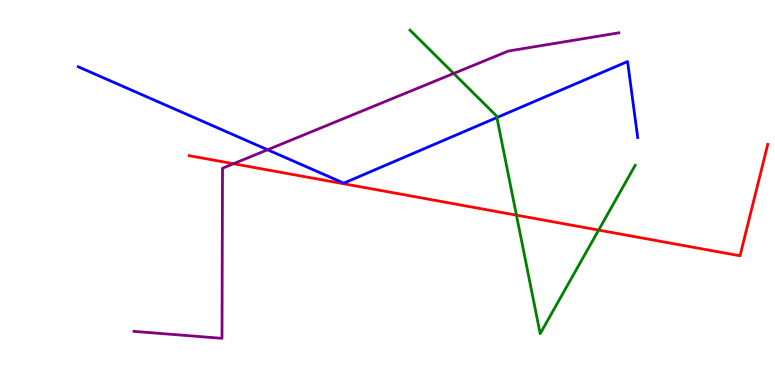[{'lines': ['blue', 'red'], 'intersections': []}, {'lines': ['green', 'red'], 'intersections': [{'x': 6.66, 'y': 4.41}, {'x': 7.72, 'y': 4.02}]}, {'lines': ['purple', 'red'], 'intersections': [{'x': 3.01, 'y': 5.75}]}, {'lines': ['blue', 'green'], 'intersections': [{'x': 6.41, 'y': 6.95}]}, {'lines': ['blue', 'purple'], 'intersections': [{'x': 3.45, 'y': 6.11}]}, {'lines': ['green', 'purple'], 'intersections': [{'x': 5.85, 'y': 8.09}]}]